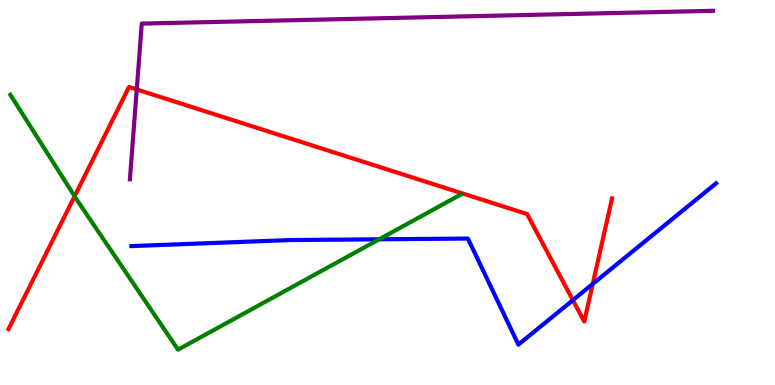[{'lines': ['blue', 'red'], 'intersections': [{'x': 7.39, 'y': 2.2}, {'x': 7.65, 'y': 2.62}]}, {'lines': ['green', 'red'], 'intersections': [{'x': 0.963, 'y': 4.9}]}, {'lines': ['purple', 'red'], 'intersections': [{'x': 1.76, 'y': 7.68}]}, {'lines': ['blue', 'green'], 'intersections': [{'x': 4.89, 'y': 3.78}]}, {'lines': ['blue', 'purple'], 'intersections': []}, {'lines': ['green', 'purple'], 'intersections': []}]